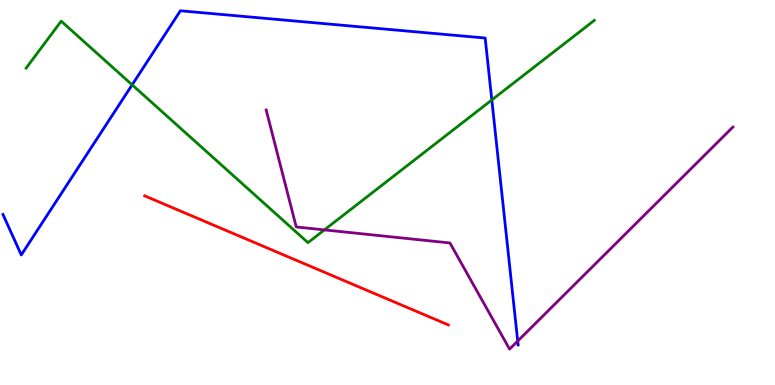[{'lines': ['blue', 'red'], 'intersections': []}, {'lines': ['green', 'red'], 'intersections': []}, {'lines': ['purple', 'red'], 'intersections': []}, {'lines': ['blue', 'green'], 'intersections': [{'x': 1.7, 'y': 7.8}, {'x': 6.35, 'y': 7.4}]}, {'lines': ['blue', 'purple'], 'intersections': [{'x': 6.68, 'y': 1.14}]}, {'lines': ['green', 'purple'], 'intersections': [{'x': 4.19, 'y': 4.03}]}]